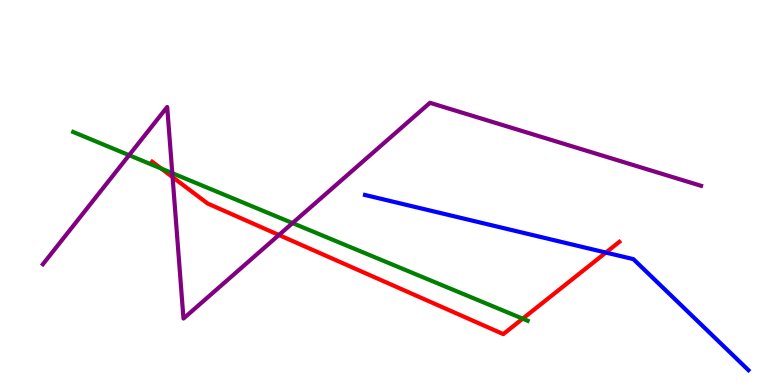[{'lines': ['blue', 'red'], 'intersections': [{'x': 7.82, 'y': 3.44}]}, {'lines': ['green', 'red'], 'intersections': [{'x': 2.08, 'y': 5.62}, {'x': 6.74, 'y': 1.72}]}, {'lines': ['purple', 'red'], 'intersections': [{'x': 2.23, 'y': 5.4}, {'x': 3.6, 'y': 3.9}]}, {'lines': ['blue', 'green'], 'intersections': []}, {'lines': ['blue', 'purple'], 'intersections': []}, {'lines': ['green', 'purple'], 'intersections': [{'x': 1.67, 'y': 5.97}, {'x': 2.22, 'y': 5.5}, {'x': 3.77, 'y': 4.21}]}]